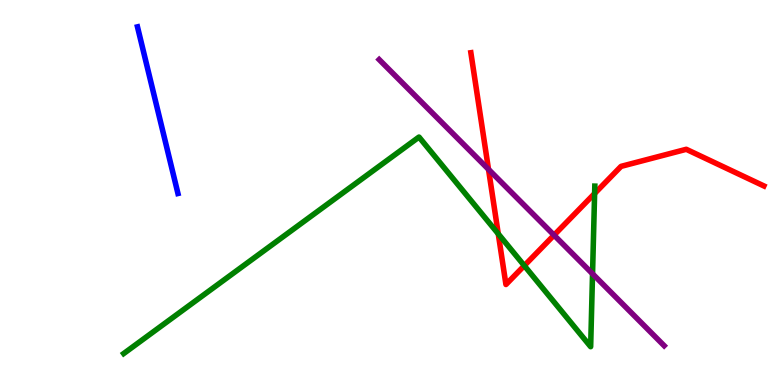[{'lines': ['blue', 'red'], 'intersections': []}, {'lines': ['green', 'red'], 'intersections': [{'x': 6.43, 'y': 3.93}, {'x': 6.77, 'y': 3.1}, {'x': 7.67, 'y': 4.97}]}, {'lines': ['purple', 'red'], 'intersections': [{'x': 6.3, 'y': 5.6}, {'x': 7.15, 'y': 3.89}]}, {'lines': ['blue', 'green'], 'intersections': []}, {'lines': ['blue', 'purple'], 'intersections': []}, {'lines': ['green', 'purple'], 'intersections': [{'x': 7.65, 'y': 2.89}]}]